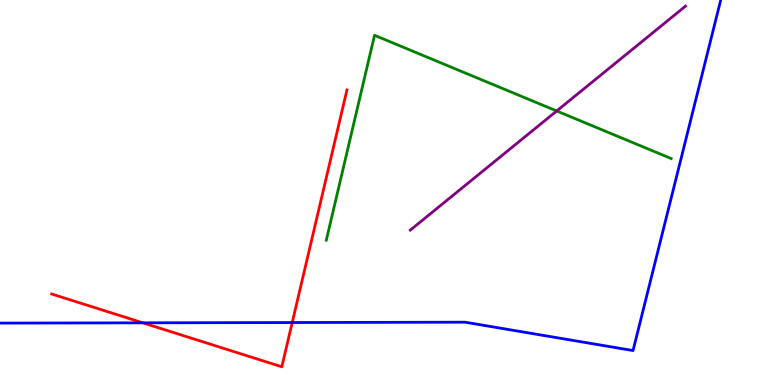[{'lines': ['blue', 'red'], 'intersections': [{'x': 1.84, 'y': 1.61}, {'x': 3.77, 'y': 1.62}]}, {'lines': ['green', 'red'], 'intersections': []}, {'lines': ['purple', 'red'], 'intersections': []}, {'lines': ['blue', 'green'], 'intersections': []}, {'lines': ['blue', 'purple'], 'intersections': []}, {'lines': ['green', 'purple'], 'intersections': [{'x': 7.18, 'y': 7.12}]}]